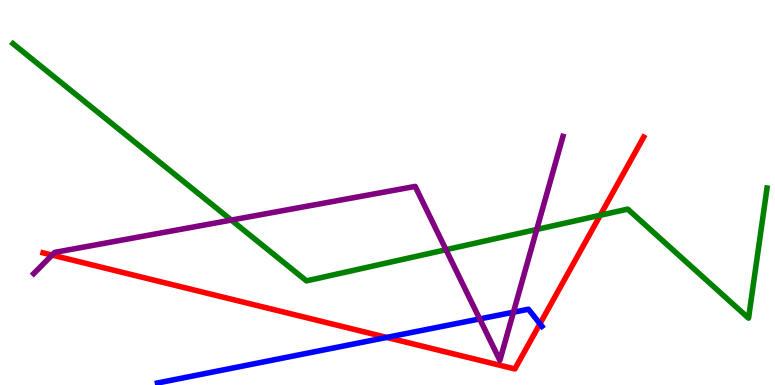[{'lines': ['blue', 'red'], 'intersections': [{'x': 4.99, 'y': 1.24}, {'x': 6.97, 'y': 1.59}]}, {'lines': ['green', 'red'], 'intersections': [{'x': 7.75, 'y': 4.41}]}, {'lines': ['purple', 'red'], 'intersections': [{'x': 0.672, 'y': 3.37}]}, {'lines': ['blue', 'green'], 'intersections': []}, {'lines': ['blue', 'purple'], 'intersections': [{'x': 6.19, 'y': 1.72}, {'x': 6.62, 'y': 1.89}]}, {'lines': ['green', 'purple'], 'intersections': [{'x': 2.98, 'y': 4.28}, {'x': 5.75, 'y': 3.51}, {'x': 6.93, 'y': 4.04}]}]